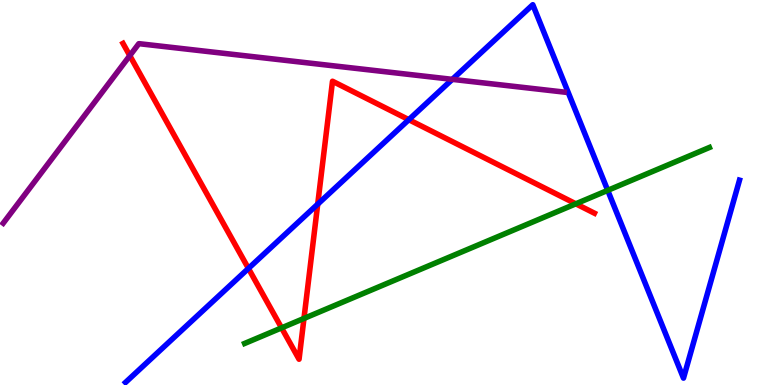[{'lines': ['blue', 'red'], 'intersections': [{'x': 3.21, 'y': 3.03}, {'x': 4.1, 'y': 4.7}, {'x': 5.28, 'y': 6.89}]}, {'lines': ['green', 'red'], 'intersections': [{'x': 3.63, 'y': 1.48}, {'x': 3.92, 'y': 1.73}, {'x': 7.43, 'y': 4.71}]}, {'lines': ['purple', 'red'], 'intersections': [{'x': 1.67, 'y': 8.55}]}, {'lines': ['blue', 'green'], 'intersections': [{'x': 7.84, 'y': 5.06}]}, {'lines': ['blue', 'purple'], 'intersections': [{'x': 5.84, 'y': 7.94}]}, {'lines': ['green', 'purple'], 'intersections': []}]